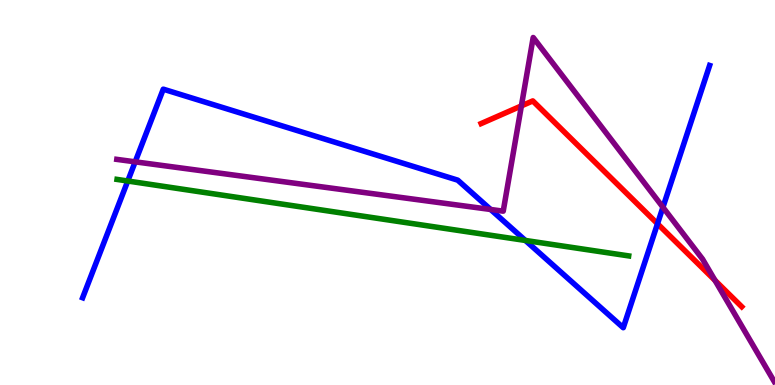[{'lines': ['blue', 'red'], 'intersections': [{'x': 8.48, 'y': 4.19}]}, {'lines': ['green', 'red'], 'intersections': []}, {'lines': ['purple', 'red'], 'intersections': [{'x': 6.73, 'y': 7.25}, {'x': 9.23, 'y': 2.72}]}, {'lines': ['blue', 'green'], 'intersections': [{'x': 1.65, 'y': 5.3}, {'x': 6.78, 'y': 3.75}]}, {'lines': ['blue', 'purple'], 'intersections': [{'x': 1.74, 'y': 5.8}, {'x': 6.33, 'y': 4.56}, {'x': 8.55, 'y': 4.62}]}, {'lines': ['green', 'purple'], 'intersections': []}]